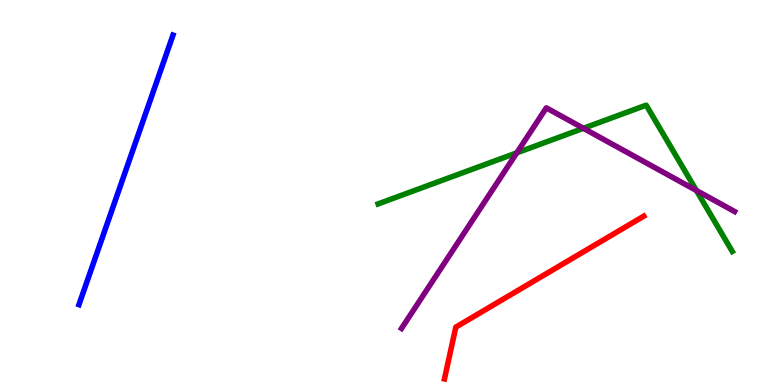[{'lines': ['blue', 'red'], 'intersections': []}, {'lines': ['green', 'red'], 'intersections': []}, {'lines': ['purple', 'red'], 'intersections': []}, {'lines': ['blue', 'green'], 'intersections': []}, {'lines': ['blue', 'purple'], 'intersections': []}, {'lines': ['green', 'purple'], 'intersections': [{'x': 6.67, 'y': 6.03}, {'x': 7.53, 'y': 6.67}, {'x': 8.99, 'y': 5.05}]}]